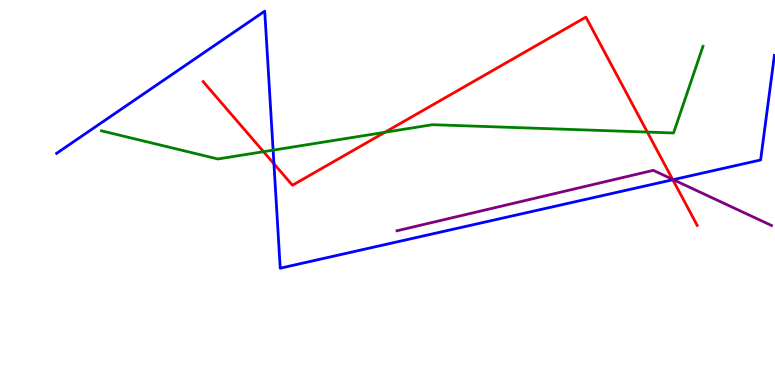[{'lines': ['blue', 'red'], 'intersections': [{'x': 3.53, 'y': 5.75}, {'x': 8.68, 'y': 5.33}]}, {'lines': ['green', 'red'], 'intersections': [{'x': 3.4, 'y': 6.06}, {'x': 4.97, 'y': 6.56}, {'x': 8.35, 'y': 6.57}]}, {'lines': ['purple', 'red'], 'intersections': [{'x': 8.68, 'y': 5.34}]}, {'lines': ['blue', 'green'], 'intersections': [{'x': 3.52, 'y': 6.1}]}, {'lines': ['blue', 'purple'], 'intersections': [{'x': 8.69, 'y': 5.33}]}, {'lines': ['green', 'purple'], 'intersections': []}]